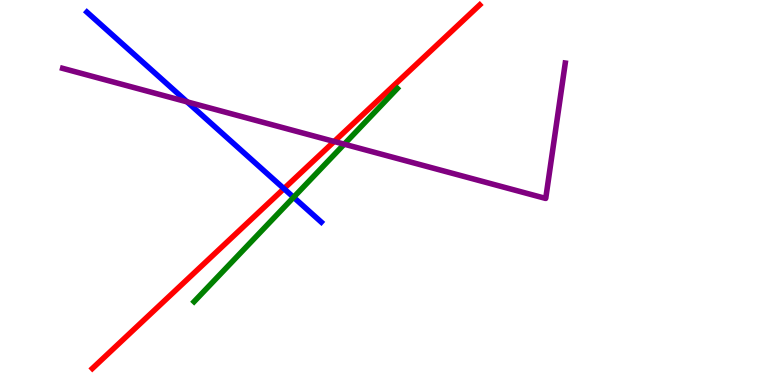[{'lines': ['blue', 'red'], 'intersections': [{'x': 3.66, 'y': 5.1}]}, {'lines': ['green', 'red'], 'intersections': []}, {'lines': ['purple', 'red'], 'intersections': [{'x': 4.31, 'y': 6.33}]}, {'lines': ['blue', 'green'], 'intersections': [{'x': 3.79, 'y': 4.88}]}, {'lines': ['blue', 'purple'], 'intersections': [{'x': 2.41, 'y': 7.35}]}, {'lines': ['green', 'purple'], 'intersections': [{'x': 4.44, 'y': 6.25}]}]